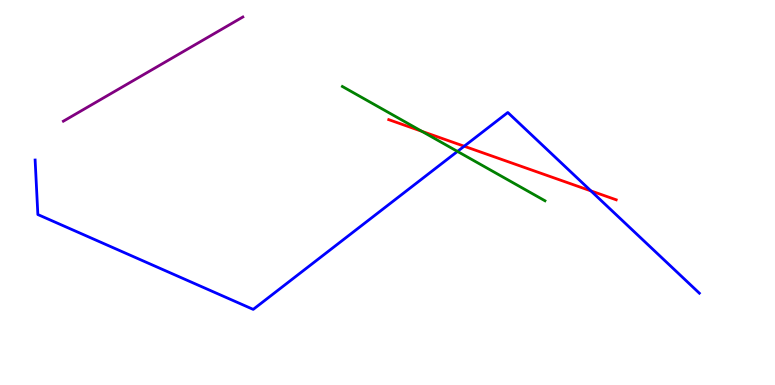[{'lines': ['blue', 'red'], 'intersections': [{'x': 5.99, 'y': 6.2}, {'x': 7.62, 'y': 5.04}]}, {'lines': ['green', 'red'], 'intersections': [{'x': 5.44, 'y': 6.59}]}, {'lines': ['purple', 'red'], 'intersections': []}, {'lines': ['blue', 'green'], 'intersections': [{'x': 5.9, 'y': 6.07}]}, {'lines': ['blue', 'purple'], 'intersections': []}, {'lines': ['green', 'purple'], 'intersections': []}]